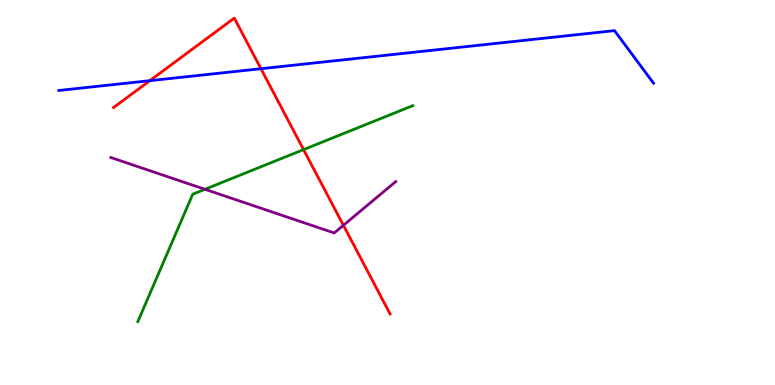[{'lines': ['blue', 'red'], 'intersections': [{'x': 1.93, 'y': 7.9}, {'x': 3.37, 'y': 8.22}]}, {'lines': ['green', 'red'], 'intersections': [{'x': 3.92, 'y': 6.11}]}, {'lines': ['purple', 'red'], 'intersections': [{'x': 4.43, 'y': 4.15}]}, {'lines': ['blue', 'green'], 'intersections': []}, {'lines': ['blue', 'purple'], 'intersections': []}, {'lines': ['green', 'purple'], 'intersections': [{'x': 2.64, 'y': 5.08}]}]